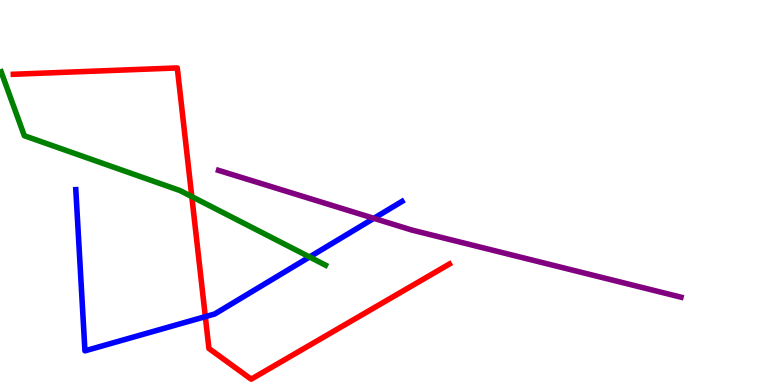[{'lines': ['blue', 'red'], 'intersections': [{'x': 2.65, 'y': 1.78}]}, {'lines': ['green', 'red'], 'intersections': [{'x': 2.47, 'y': 4.89}]}, {'lines': ['purple', 'red'], 'intersections': []}, {'lines': ['blue', 'green'], 'intersections': [{'x': 3.99, 'y': 3.33}]}, {'lines': ['blue', 'purple'], 'intersections': [{'x': 4.82, 'y': 4.33}]}, {'lines': ['green', 'purple'], 'intersections': []}]